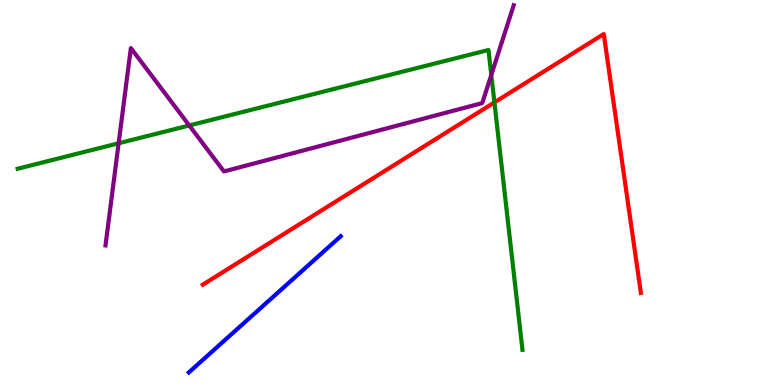[{'lines': ['blue', 'red'], 'intersections': []}, {'lines': ['green', 'red'], 'intersections': [{'x': 6.38, 'y': 7.34}]}, {'lines': ['purple', 'red'], 'intersections': []}, {'lines': ['blue', 'green'], 'intersections': []}, {'lines': ['blue', 'purple'], 'intersections': []}, {'lines': ['green', 'purple'], 'intersections': [{'x': 1.53, 'y': 6.28}, {'x': 2.44, 'y': 6.74}, {'x': 6.34, 'y': 8.05}]}]